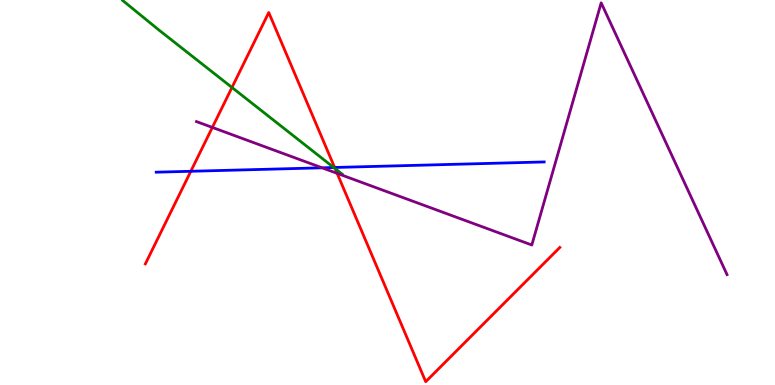[{'lines': ['blue', 'red'], 'intersections': [{'x': 2.46, 'y': 5.55}, {'x': 4.32, 'y': 5.65}]}, {'lines': ['green', 'red'], 'intersections': [{'x': 2.99, 'y': 7.73}, {'x': 4.32, 'y': 5.62}]}, {'lines': ['purple', 'red'], 'intersections': [{'x': 2.74, 'y': 6.69}, {'x': 4.35, 'y': 5.5}]}, {'lines': ['blue', 'green'], 'intersections': [{'x': 4.31, 'y': 5.65}]}, {'lines': ['blue', 'purple'], 'intersections': [{'x': 4.16, 'y': 5.64}]}, {'lines': ['green', 'purple'], 'intersections': []}]